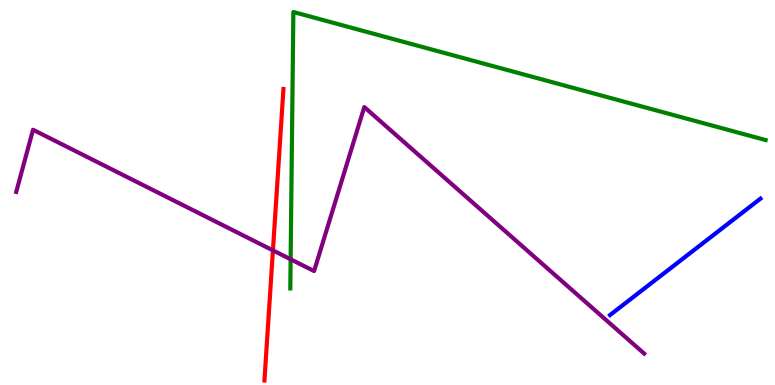[{'lines': ['blue', 'red'], 'intersections': []}, {'lines': ['green', 'red'], 'intersections': []}, {'lines': ['purple', 'red'], 'intersections': [{'x': 3.52, 'y': 3.5}]}, {'lines': ['blue', 'green'], 'intersections': []}, {'lines': ['blue', 'purple'], 'intersections': []}, {'lines': ['green', 'purple'], 'intersections': [{'x': 3.75, 'y': 3.27}]}]